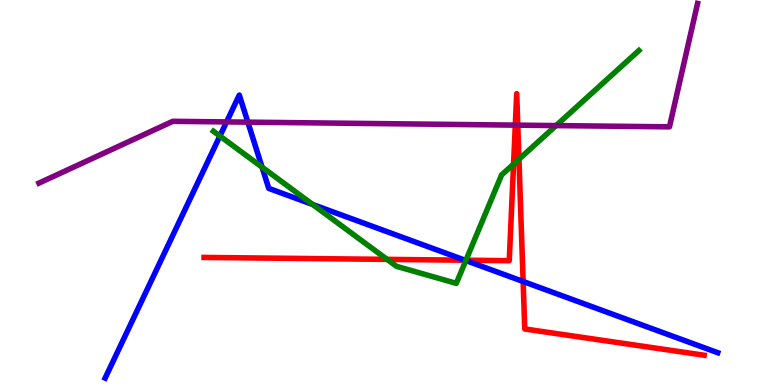[{'lines': ['blue', 'red'], 'intersections': [{'x': 6.0, 'y': 3.24}, {'x': 6.75, 'y': 2.69}]}, {'lines': ['green', 'red'], 'intersections': [{'x': 4.99, 'y': 3.26}, {'x': 6.01, 'y': 3.24}, {'x': 6.63, 'y': 5.74}, {'x': 6.7, 'y': 5.86}]}, {'lines': ['purple', 'red'], 'intersections': [{'x': 6.65, 'y': 6.75}, {'x': 6.68, 'y': 6.75}]}, {'lines': ['blue', 'green'], 'intersections': [{'x': 2.84, 'y': 6.47}, {'x': 3.38, 'y': 5.66}, {'x': 4.03, 'y': 4.69}, {'x': 6.01, 'y': 3.23}]}, {'lines': ['blue', 'purple'], 'intersections': [{'x': 2.92, 'y': 6.83}, {'x': 3.2, 'y': 6.83}]}, {'lines': ['green', 'purple'], 'intersections': [{'x': 7.18, 'y': 6.74}]}]